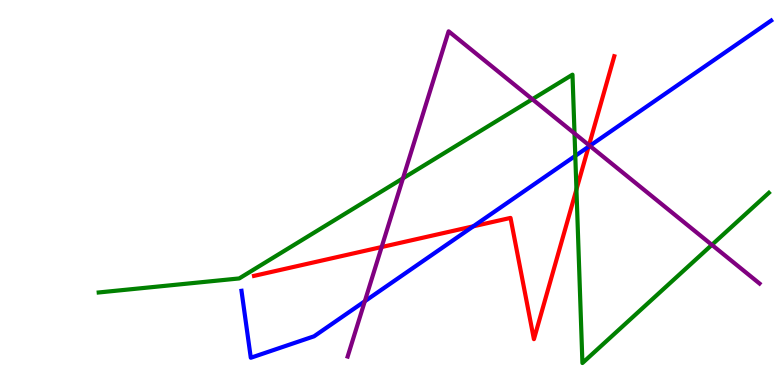[{'lines': ['blue', 'red'], 'intersections': [{'x': 6.11, 'y': 4.12}, {'x': 7.59, 'y': 6.19}]}, {'lines': ['green', 'red'], 'intersections': [{'x': 7.44, 'y': 5.08}]}, {'lines': ['purple', 'red'], 'intersections': [{'x': 4.92, 'y': 3.58}, {'x': 7.6, 'y': 6.23}]}, {'lines': ['blue', 'green'], 'intersections': [{'x': 7.42, 'y': 5.95}]}, {'lines': ['blue', 'purple'], 'intersections': [{'x': 4.71, 'y': 2.18}, {'x': 7.61, 'y': 6.21}]}, {'lines': ['green', 'purple'], 'intersections': [{'x': 5.2, 'y': 5.37}, {'x': 6.87, 'y': 7.42}, {'x': 7.41, 'y': 6.53}, {'x': 9.19, 'y': 3.64}]}]